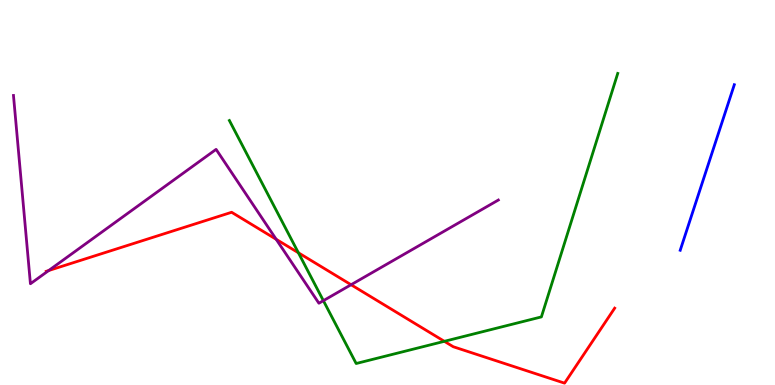[{'lines': ['blue', 'red'], 'intersections': []}, {'lines': ['green', 'red'], 'intersections': [{'x': 3.85, 'y': 3.43}, {'x': 5.73, 'y': 1.13}]}, {'lines': ['purple', 'red'], 'intersections': [{'x': 0.629, 'y': 2.97}, {'x': 3.56, 'y': 3.78}, {'x': 4.53, 'y': 2.6}]}, {'lines': ['blue', 'green'], 'intersections': []}, {'lines': ['blue', 'purple'], 'intersections': []}, {'lines': ['green', 'purple'], 'intersections': [{'x': 4.17, 'y': 2.19}]}]